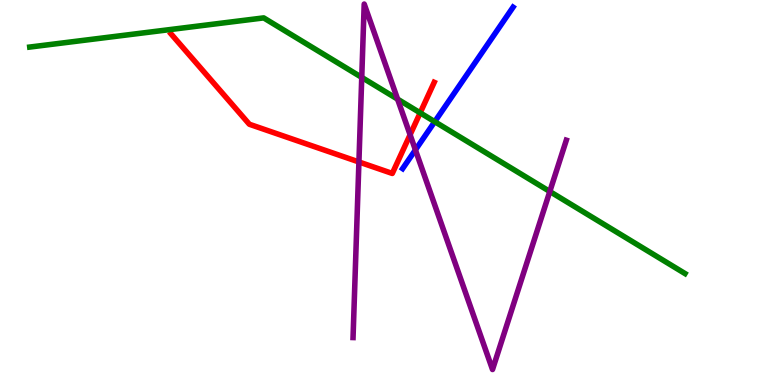[{'lines': ['blue', 'red'], 'intersections': []}, {'lines': ['green', 'red'], 'intersections': [{'x': 5.42, 'y': 7.07}]}, {'lines': ['purple', 'red'], 'intersections': [{'x': 4.63, 'y': 5.79}, {'x': 5.29, 'y': 6.5}]}, {'lines': ['blue', 'green'], 'intersections': [{'x': 5.61, 'y': 6.84}]}, {'lines': ['blue', 'purple'], 'intersections': [{'x': 5.36, 'y': 6.11}]}, {'lines': ['green', 'purple'], 'intersections': [{'x': 4.67, 'y': 7.99}, {'x': 5.13, 'y': 7.42}, {'x': 7.09, 'y': 5.03}]}]